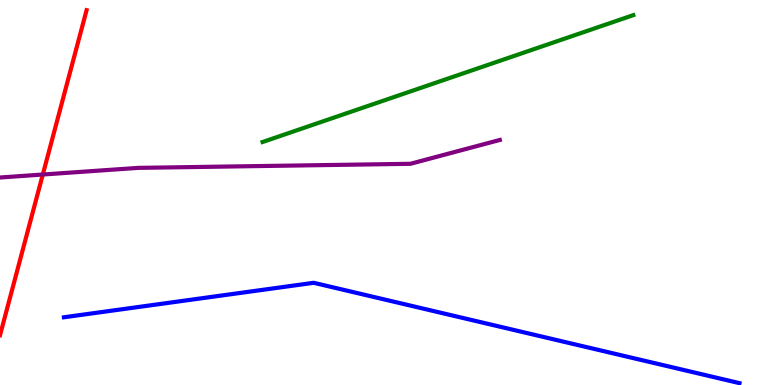[{'lines': ['blue', 'red'], 'intersections': []}, {'lines': ['green', 'red'], 'intersections': []}, {'lines': ['purple', 'red'], 'intersections': [{'x': 0.552, 'y': 5.47}]}, {'lines': ['blue', 'green'], 'intersections': []}, {'lines': ['blue', 'purple'], 'intersections': []}, {'lines': ['green', 'purple'], 'intersections': []}]